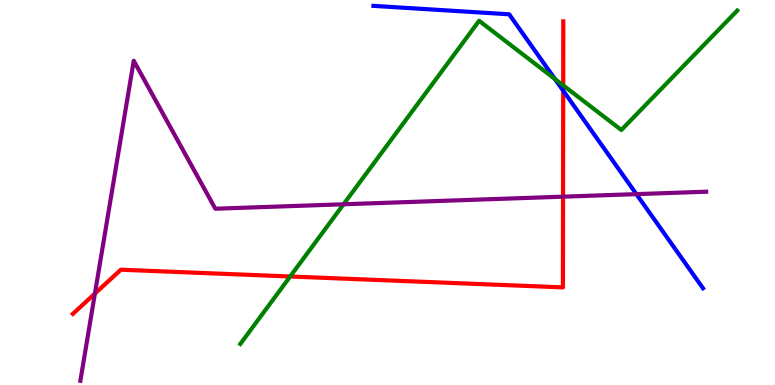[{'lines': ['blue', 'red'], 'intersections': [{'x': 7.27, 'y': 7.64}]}, {'lines': ['green', 'red'], 'intersections': [{'x': 3.74, 'y': 2.82}, {'x': 7.27, 'y': 7.78}]}, {'lines': ['purple', 'red'], 'intersections': [{'x': 1.22, 'y': 2.37}, {'x': 7.27, 'y': 4.89}]}, {'lines': ['blue', 'green'], 'intersections': [{'x': 7.16, 'y': 7.95}]}, {'lines': ['blue', 'purple'], 'intersections': [{'x': 8.21, 'y': 4.96}]}, {'lines': ['green', 'purple'], 'intersections': [{'x': 4.43, 'y': 4.69}]}]